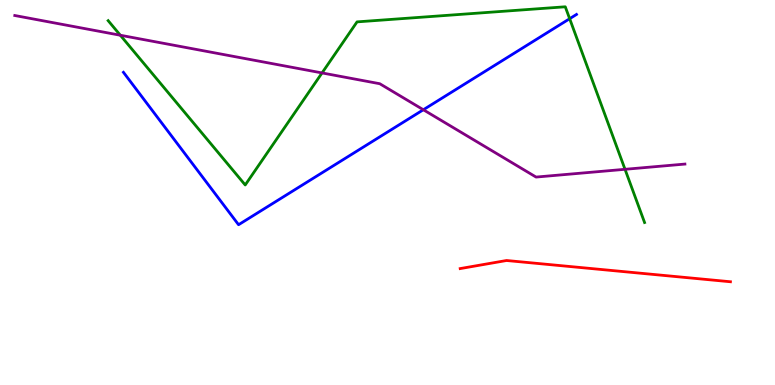[{'lines': ['blue', 'red'], 'intersections': []}, {'lines': ['green', 'red'], 'intersections': []}, {'lines': ['purple', 'red'], 'intersections': []}, {'lines': ['blue', 'green'], 'intersections': [{'x': 7.35, 'y': 9.51}]}, {'lines': ['blue', 'purple'], 'intersections': [{'x': 5.46, 'y': 7.15}]}, {'lines': ['green', 'purple'], 'intersections': [{'x': 1.55, 'y': 9.08}, {'x': 4.16, 'y': 8.11}, {'x': 8.06, 'y': 5.6}]}]